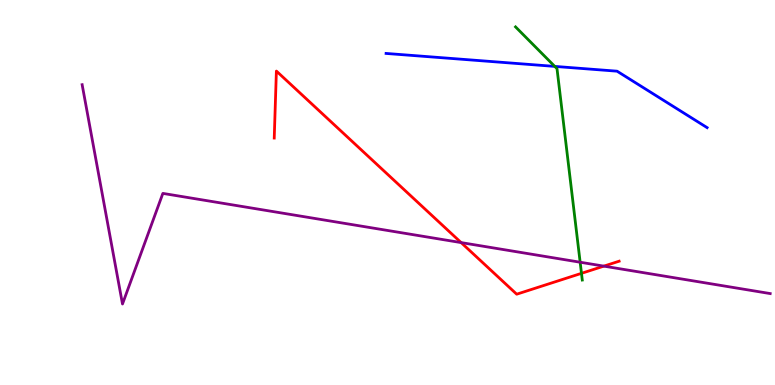[{'lines': ['blue', 'red'], 'intersections': []}, {'lines': ['green', 'red'], 'intersections': [{'x': 7.5, 'y': 2.9}]}, {'lines': ['purple', 'red'], 'intersections': [{'x': 5.95, 'y': 3.7}, {'x': 7.79, 'y': 3.09}]}, {'lines': ['blue', 'green'], 'intersections': [{'x': 7.16, 'y': 8.28}]}, {'lines': ['blue', 'purple'], 'intersections': []}, {'lines': ['green', 'purple'], 'intersections': [{'x': 7.49, 'y': 3.19}]}]